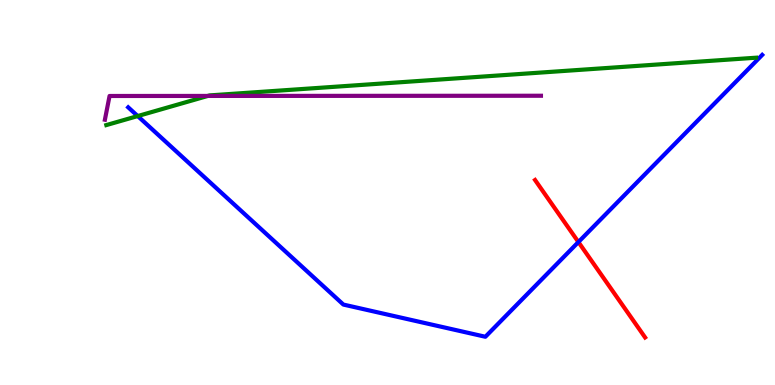[{'lines': ['blue', 'red'], 'intersections': [{'x': 7.46, 'y': 3.71}]}, {'lines': ['green', 'red'], 'intersections': []}, {'lines': ['purple', 'red'], 'intersections': []}, {'lines': ['blue', 'green'], 'intersections': [{'x': 1.78, 'y': 6.99}]}, {'lines': ['blue', 'purple'], 'intersections': []}, {'lines': ['green', 'purple'], 'intersections': [{'x': 2.68, 'y': 7.51}]}]